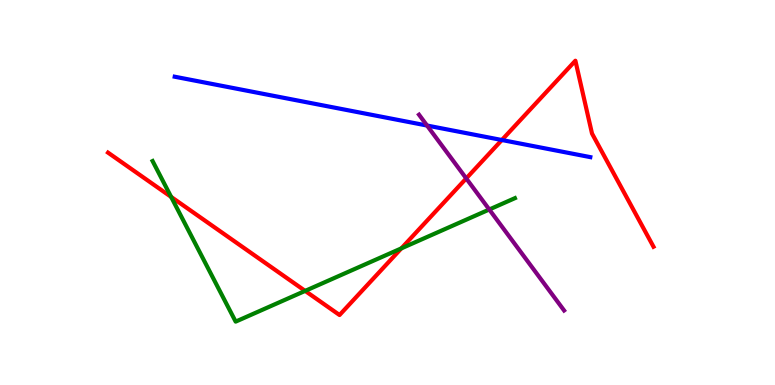[{'lines': ['blue', 'red'], 'intersections': [{'x': 6.48, 'y': 6.36}]}, {'lines': ['green', 'red'], 'intersections': [{'x': 2.21, 'y': 4.89}, {'x': 3.94, 'y': 2.44}, {'x': 5.18, 'y': 3.55}]}, {'lines': ['purple', 'red'], 'intersections': [{'x': 6.02, 'y': 5.37}]}, {'lines': ['blue', 'green'], 'intersections': []}, {'lines': ['blue', 'purple'], 'intersections': [{'x': 5.51, 'y': 6.74}]}, {'lines': ['green', 'purple'], 'intersections': [{'x': 6.31, 'y': 4.56}]}]